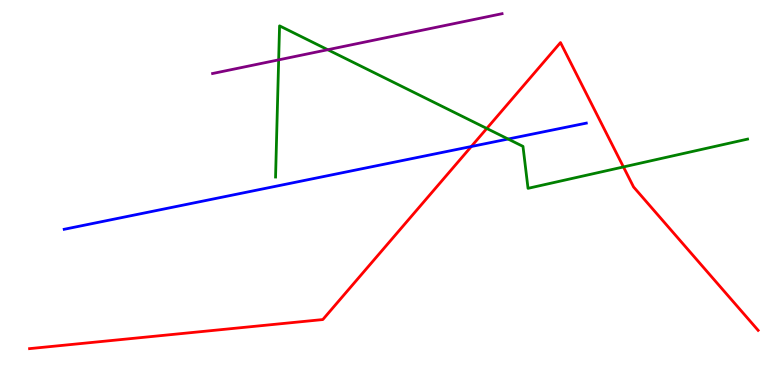[{'lines': ['blue', 'red'], 'intersections': [{'x': 6.08, 'y': 6.19}]}, {'lines': ['green', 'red'], 'intersections': [{'x': 6.28, 'y': 6.66}, {'x': 8.04, 'y': 5.66}]}, {'lines': ['purple', 'red'], 'intersections': []}, {'lines': ['blue', 'green'], 'intersections': [{'x': 6.56, 'y': 6.39}]}, {'lines': ['blue', 'purple'], 'intersections': []}, {'lines': ['green', 'purple'], 'intersections': [{'x': 3.6, 'y': 8.45}, {'x': 4.23, 'y': 8.71}]}]